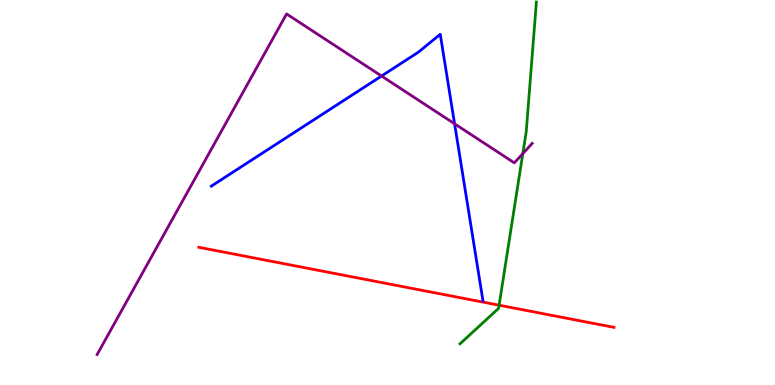[{'lines': ['blue', 'red'], 'intersections': []}, {'lines': ['green', 'red'], 'intersections': [{'x': 6.44, 'y': 2.07}]}, {'lines': ['purple', 'red'], 'intersections': []}, {'lines': ['blue', 'green'], 'intersections': []}, {'lines': ['blue', 'purple'], 'intersections': [{'x': 4.92, 'y': 8.03}, {'x': 5.87, 'y': 6.78}]}, {'lines': ['green', 'purple'], 'intersections': [{'x': 6.75, 'y': 6.01}]}]